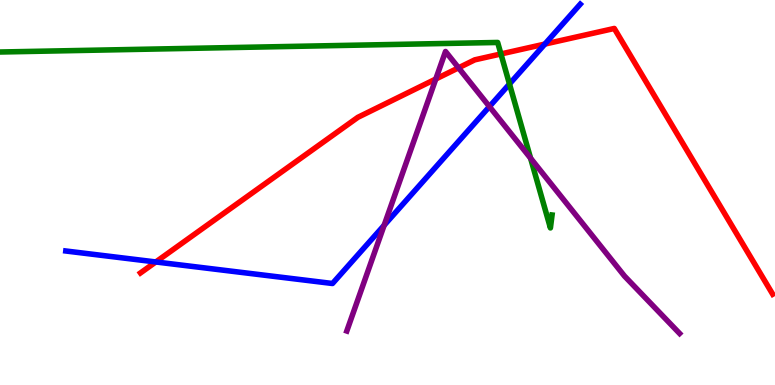[{'lines': ['blue', 'red'], 'intersections': [{'x': 2.01, 'y': 3.2}, {'x': 7.03, 'y': 8.86}]}, {'lines': ['green', 'red'], 'intersections': [{'x': 6.46, 'y': 8.6}]}, {'lines': ['purple', 'red'], 'intersections': [{'x': 5.62, 'y': 7.95}, {'x': 5.92, 'y': 8.24}]}, {'lines': ['blue', 'green'], 'intersections': [{'x': 6.57, 'y': 7.82}]}, {'lines': ['blue', 'purple'], 'intersections': [{'x': 4.96, 'y': 4.15}, {'x': 6.32, 'y': 7.23}]}, {'lines': ['green', 'purple'], 'intersections': [{'x': 6.85, 'y': 5.89}]}]